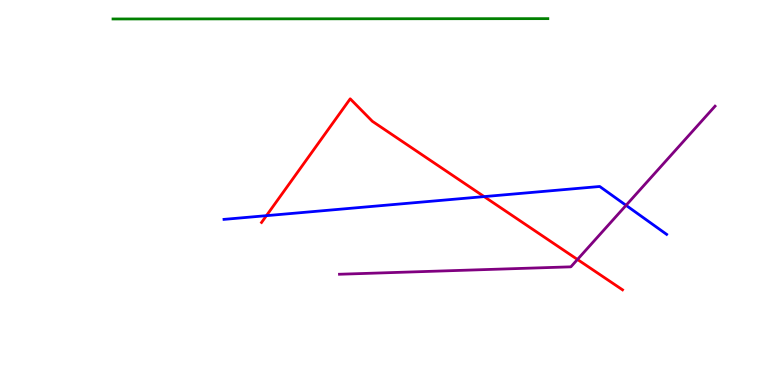[{'lines': ['blue', 'red'], 'intersections': [{'x': 3.44, 'y': 4.4}, {'x': 6.25, 'y': 4.89}]}, {'lines': ['green', 'red'], 'intersections': []}, {'lines': ['purple', 'red'], 'intersections': [{'x': 7.45, 'y': 3.26}]}, {'lines': ['blue', 'green'], 'intersections': []}, {'lines': ['blue', 'purple'], 'intersections': [{'x': 8.08, 'y': 4.67}]}, {'lines': ['green', 'purple'], 'intersections': []}]